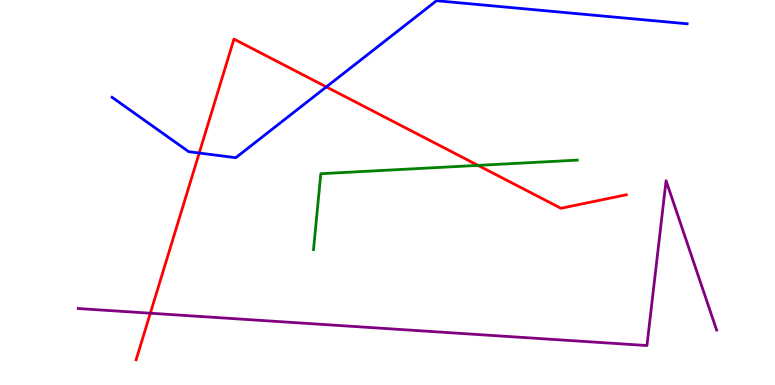[{'lines': ['blue', 'red'], 'intersections': [{'x': 2.57, 'y': 6.03}, {'x': 4.21, 'y': 7.74}]}, {'lines': ['green', 'red'], 'intersections': [{'x': 6.17, 'y': 5.7}]}, {'lines': ['purple', 'red'], 'intersections': [{'x': 1.94, 'y': 1.86}]}, {'lines': ['blue', 'green'], 'intersections': []}, {'lines': ['blue', 'purple'], 'intersections': []}, {'lines': ['green', 'purple'], 'intersections': []}]